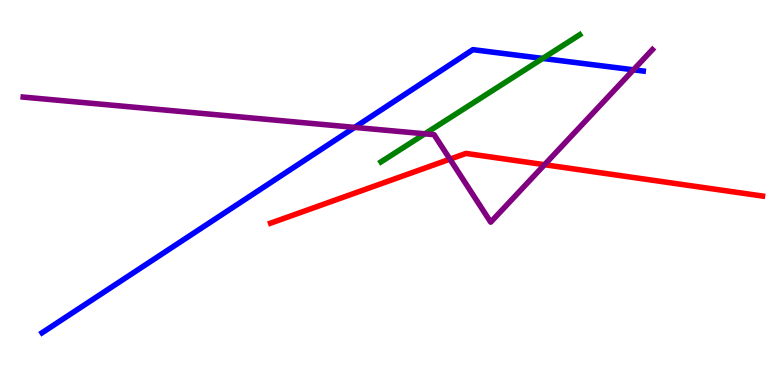[{'lines': ['blue', 'red'], 'intersections': []}, {'lines': ['green', 'red'], 'intersections': []}, {'lines': ['purple', 'red'], 'intersections': [{'x': 5.81, 'y': 5.87}, {'x': 7.03, 'y': 5.72}]}, {'lines': ['blue', 'green'], 'intersections': [{'x': 7.0, 'y': 8.48}]}, {'lines': ['blue', 'purple'], 'intersections': [{'x': 4.58, 'y': 6.69}, {'x': 8.17, 'y': 8.19}]}, {'lines': ['green', 'purple'], 'intersections': [{'x': 5.48, 'y': 6.52}]}]